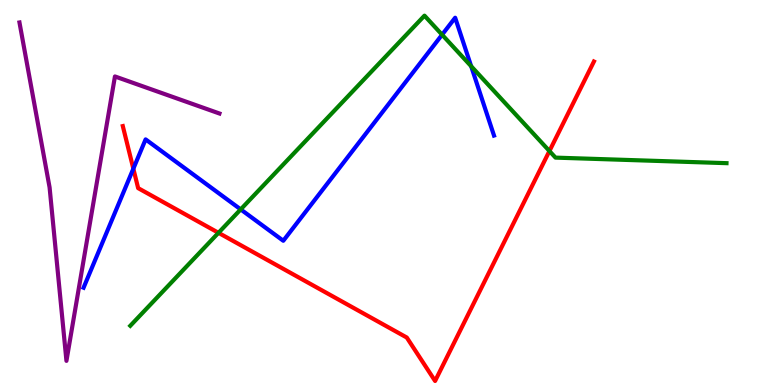[{'lines': ['blue', 'red'], 'intersections': [{'x': 1.72, 'y': 5.62}]}, {'lines': ['green', 'red'], 'intersections': [{'x': 2.82, 'y': 3.95}, {'x': 7.09, 'y': 6.08}]}, {'lines': ['purple', 'red'], 'intersections': []}, {'lines': ['blue', 'green'], 'intersections': [{'x': 3.11, 'y': 4.56}, {'x': 5.7, 'y': 9.1}, {'x': 6.08, 'y': 8.28}]}, {'lines': ['blue', 'purple'], 'intersections': []}, {'lines': ['green', 'purple'], 'intersections': []}]